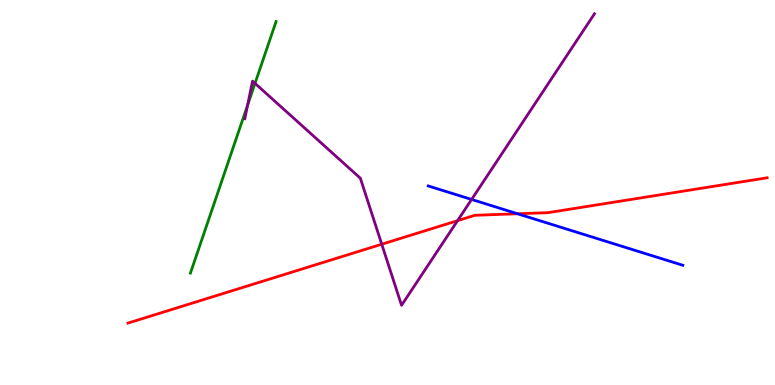[{'lines': ['blue', 'red'], 'intersections': [{'x': 6.68, 'y': 4.45}]}, {'lines': ['green', 'red'], 'intersections': []}, {'lines': ['purple', 'red'], 'intersections': [{'x': 4.93, 'y': 3.66}, {'x': 5.9, 'y': 4.27}]}, {'lines': ['blue', 'green'], 'intersections': []}, {'lines': ['blue', 'purple'], 'intersections': [{'x': 6.09, 'y': 4.82}]}, {'lines': ['green', 'purple'], 'intersections': [{'x': 3.19, 'y': 7.27}, {'x': 3.29, 'y': 7.83}]}]